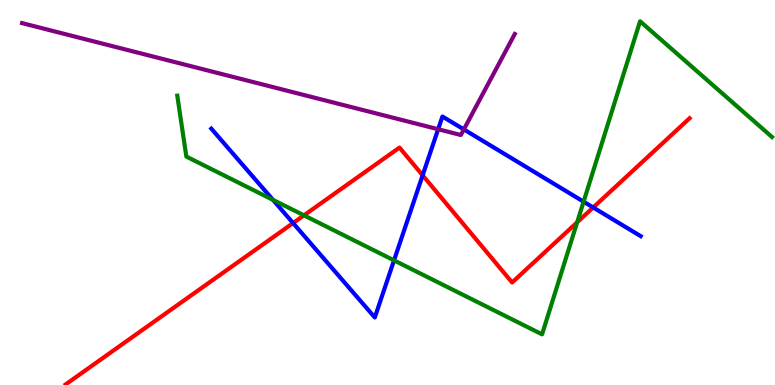[{'lines': ['blue', 'red'], 'intersections': [{'x': 3.78, 'y': 4.21}, {'x': 5.45, 'y': 5.45}, {'x': 7.65, 'y': 4.61}]}, {'lines': ['green', 'red'], 'intersections': [{'x': 3.92, 'y': 4.41}, {'x': 7.45, 'y': 4.23}]}, {'lines': ['purple', 'red'], 'intersections': []}, {'lines': ['blue', 'green'], 'intersections': [{'x': 3.52, 'y': 4.81}, {'x': 5.08, 'y': 3.24}, {'x': 7.53, 'y': 4.76}]}, {'lines': ['blue', 'purple'], 'intersections': [{'x': 5.65, 'y': 6.64}, {'x': 5.99, 'y': 6.64}]}, {'lines': ['green', 'purple'], 'intersections': []}]